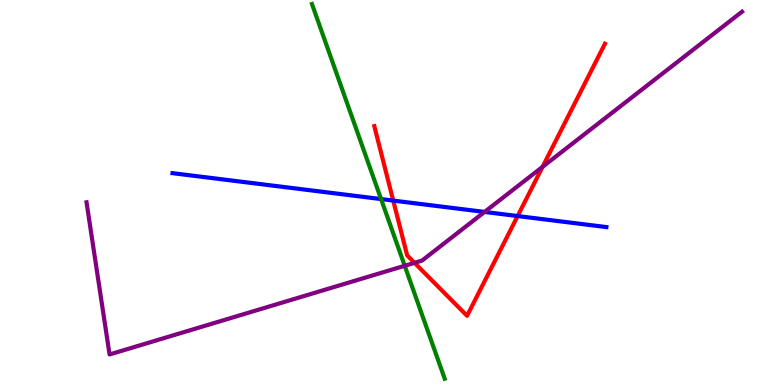[{'lines': ['blue', 'red'], 'intersections': [{'x': 5.07, 'y': 4.79}, {'x': 6.68, 'y': 4.39}]}, {'lines': ['green', 'red'], 'intersections': []}, {'lines': ['purple', 'red'], 'intersections': [{'x': 5.35, 'y': 3.17}, {'x': 7.0, 'y': 5.67}]}, {'lines': ['blue', 'green'], 'intersections': [{'x': 4.92, 'y': 4.83}]}, {'lines': ['blue', 'purple'], 'intersections': [{'x': 6.25, 'y': 4.5}]}, {'lines': ['green', 'purple'], 'intersections': [{'x': 5.22, 'y': 3.1}]}]